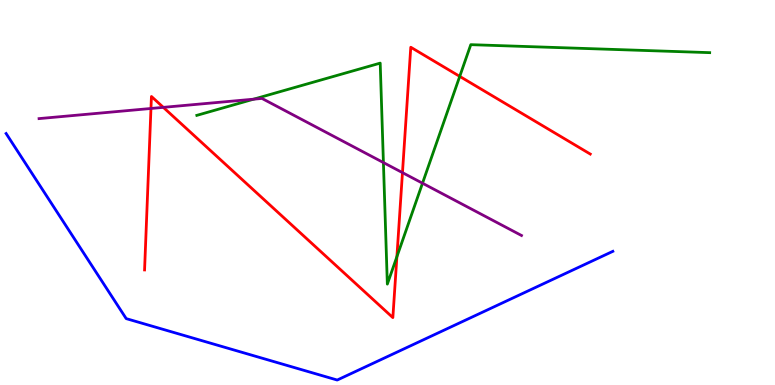[{'lines': ['blue', 'red'], 'intersections': []}, {'lines': ['green', 'red'], 'intersections': [{'x': 5.12, 'y': 3.33}, {'x': 5.93, 'y': 8.02}]}, {'lines': ['purple', 'red'], 'intersections': [{'x': 1.95, 'y': 7.18}, {'x': 2.11, 'y': 7.21}, {'x': 5.19, 'y': 5.52}]}, {'lines': ['blue', 'green'], 'intersections': []}, {'lines': ['blue', 'purple'], 'intersections': []}, {'lines': ['green', 'purple'], 'intersections': [{'x': 3.27, 'y': 7.42}, {'x': 4.95, 'y': 5.78}, {'x': 5.45, 'y': 5.24}]}]